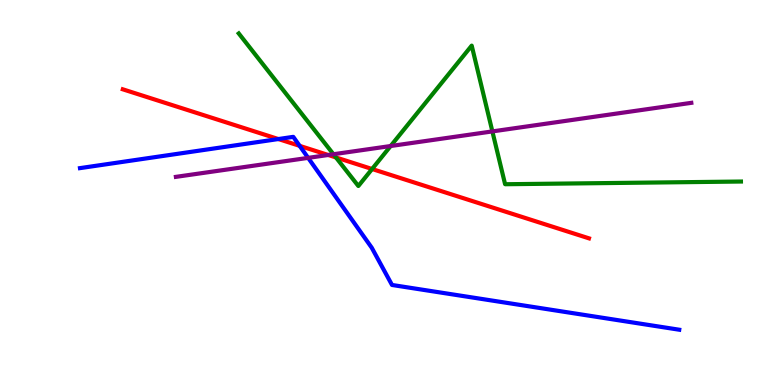[{'lines': ['blue', 'red'], 'intersections': [{'x': 3.59, 'y': 6.39}, {'x': 3.87, 'y': 6.21}]}, {'lines': ['green', 'red'], 'intersections': [{'x': 4.34, 'y': 5.91}, {'x': 4.8, 'y': 5.61}]}, {'lines': ['purple', 'red'], 'intersections': [{'x': 4.24, 'y': 5.97}]}, {'lines': ['blue', 'green'], 'intersections': []}, {'lines': ['blue', 'purple'], 'intersections': [{'x': 3.98, 'y': 5.9}]}, {'lines': ['green', 'purple'], 'intersections': [{'x': 4.3, 'y': 5.99}, {'x': 5.04, 'y': 6.21}, {'x': 6.35, 'y': 6.59}]}]